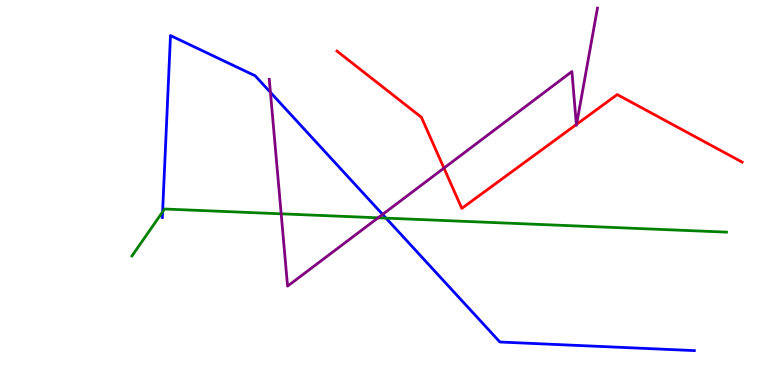[{'lines': ['blue', 'red'], 'intersections': []}, {'lines': ['green', 'red'], 'intersections': []}, {'lines': ['purple', 'red'], 'intersections': [{'x': 5.73, 'y': 5.63}, {'x': 7.44, 'y': 6.77}, {'x': 7.44, 'y': 6.77}]}, {'lines': ['blue', 'green'], 'intersections': [{'x': 2.1, 'y': 4.5}, {'x': 4.98, 'y': 4.33}]}, {'lines': ['blue', 'purple'], 'intersections': [{'x': 3.49, 'y': 7.6}, {'x': 4.94, 'y': 4.43}]}, {'lines': ['green', 'purple'], 'intersections': [{'x': 3.63, 'y': 4.45}, {'x': 4.88, 'y': 4.34}]}]